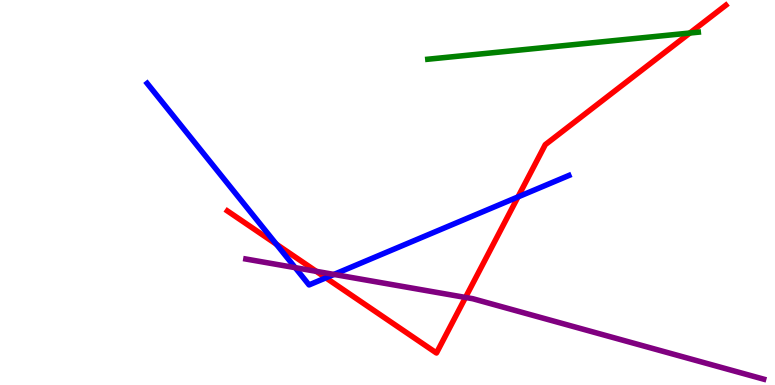[{'lines': ['blue', 'red'], 'intersections': [{'x': 3.57, 'y': 3.66}, {'x': 4.2, 'y': 2.78}, {'x': 6.68, 'y': 4.89}]}, {'lines': ['green', 'red'], 'intersections': [{'x': 8.9, 'y': 9.14}]}, {'lines': ['purple', 'red'], 'intersections': [{'x': 4.08, 'y': 2.95}, {'x': 6.01, 'y': 2.27}]}, {'lines': ['blue', 'green'], 'intersections': []}, {'lines': ['blue', 'purple'], 'intersections': [{'x': 3.81, 'y': 3.05}, {'x': 4.31, 'y': 2.87}]}, {'lines': ['green', 'purple'], 'intersections': []}]